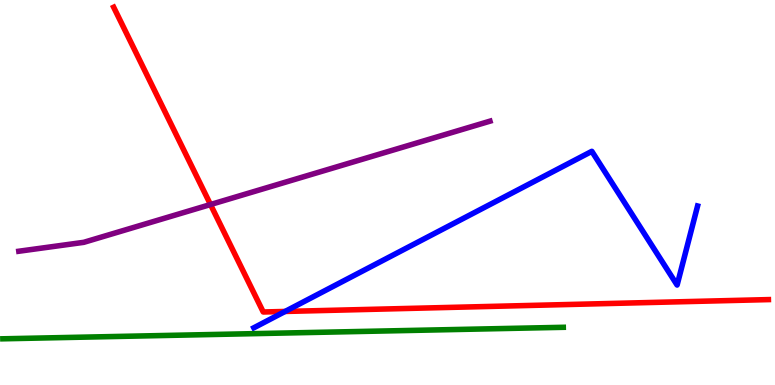[{'lines': ['blue', 'red'], 'intersections': [{'x': 3.68, 'y': 1.91}]}, {'lines': ['green', 'red'], 'intersections': []}, {'lines': ['purple', 'red'], 'intersections': [{'x': 2.72, 'y': 4.69}]}, {'lines': ['blue', 'green'], 'intersections': []}, {'lines': ['blue', 'purple'], 'intersections': []}, {'lines': ['green', 'purple'], 'intersections': []}]